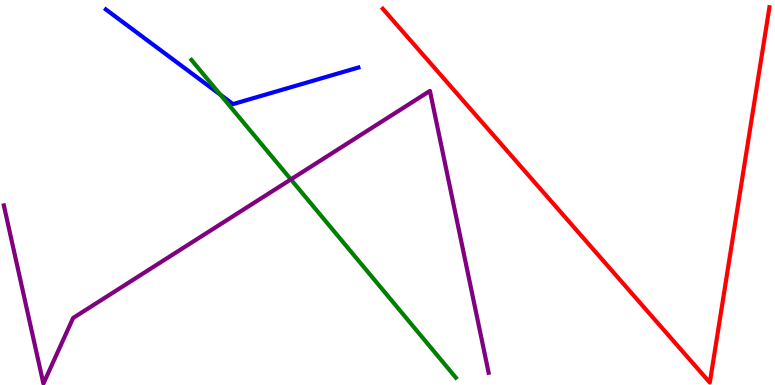[{'lines': ['blue', 'red'], 'intersections': []}, {'lines': ['green', 'red'], 'intersections': []}, {'lines': ['purple', 'red'], 'intersections': []}, {'lines': ['blue', 'green'], 'intersections': [{'x': 2.84, 'y': 7.54}]}, {'lines': ['blue', 'purple'], 'intersections': []}, {'lines': ['green', 'purple'], 'intersections': [{'x': 3.75, 'y': 5.34}]}]